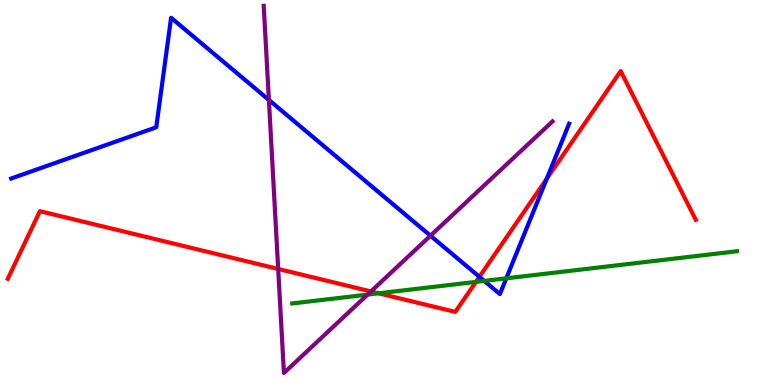[{'lines': ['blue', 'red'], 'intersections': [{'x': 6.19, 'y': 2.81}, {'x': 7.05, 'y': 5.36}]}, {'lines': ['green', 'red'], 'intersections': [{'x': 4.89, 'y': 2.38}, {'x': 6.14, 'y': 2.68}]}, {'lines': ['purple', 'red'], 'intersections': [{'x': 3.59, 'y': 3.01}, {'x': 4.79, 'y': 2.43}]}, {'lines': ['blue', 'green'], 'intersections': [{'x': 6.25, 'y': 2.7}, {'x': 6.53, 'y': 2.77}]}, {'lines': ['blue', 'purple'], 'intersections': [{'x': 3.47, 'y': 7.4}, {'x': 5.55, 'y': 3.88}]}, {'lines': ['green', 'purple'], 'intersections': [{'x': 4.74, 'y': 2.35}]}]